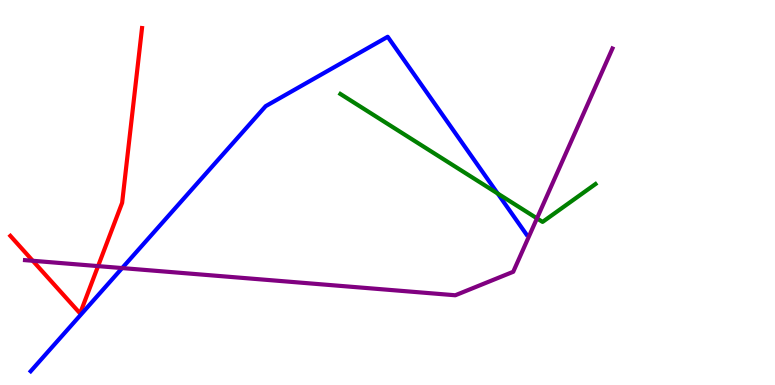[{'lines': ['blue', 'red'], 'intersections': []}, {'lines': ['green', 'red'], 'intersections': []}, {'lines': ['purple', 'red'], 'intersections': [{'x': 0.423, 'y': 3.23}, {'x': 1.27, 'y': 3.09}]}, {'lines': ['blue', 'green'], 'intersections': [{'x': 6.42, 'y': 4.97}]}, {'lines': ['blue', 'purple'], 'intersections': [{'x': 1.58, 'y': 3.04}]}, {'lines': ['green', 'purple'], 'intersections': [{'x': 6.93, 'y': 4.33}]}]